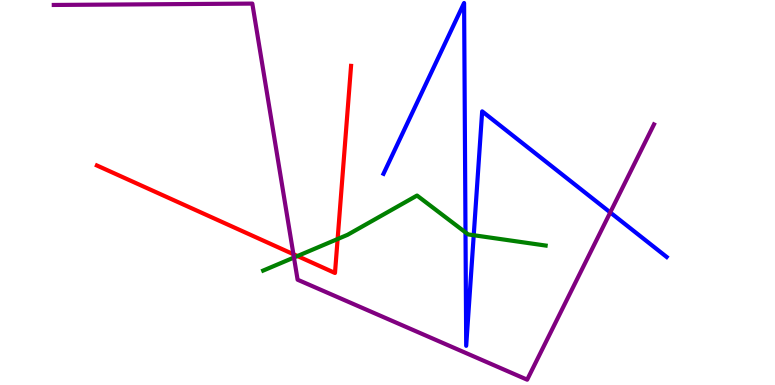[{'lines': ['blue', 'red'], 'intersections': []}, {'lines': ['green', 'red'], 'intersections': [{'x': 3.84, 'y': 3.35}, {'x': 4.36, 'y': 3.79}]}, {'lines': ['purple', 'red'], 'intersections': [{'x': 3.79, 'y': 3.4}]}, {'lines': ['blue', 'green'], 'intersections': [{'x': 6.01, 'y': 3.96}, {'x': 6.11, 'y': 3.89}]}, {'lines': ['blue', 'purple'], 'intersections': [{'x': 7.87, 'y': 4.48}]}, {'lines': ['green', 'purple'], 'intersections': [{'x': 3.79, 'y': 3.31}]}]